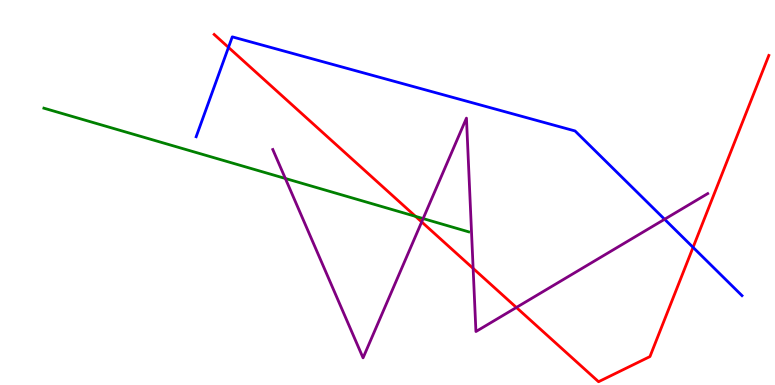[{'lines': ['blue', 'red'], 'intersections': [{'x': 2.95, 'y': 8.77}, {'x': 8.94, 'y': 3.58}]}, {'lines': ['green', 'red'], 'intersections': [{'x': 5.36, 'y': 4.38}]}, {'lines': ['purple', 'red'], 'intersections': [{'x': 5.44, 'y': 4.24}, {'x': 6.1, 'y': 3.03}, {'x': 6.66, 'y': 2.01}]}, {'lines': ['blue', 'green'], 'intersections': []}, {'lines': ['blue', 'purple'], 'intersections': [{'x': 8.58, 'y': 4.3}]}, {'lines': ['green', 'purple'], 'intersections': [{'x': 3.68, 'y': 5.36}, {'x': 5.46, 'y': 4.32}]}]